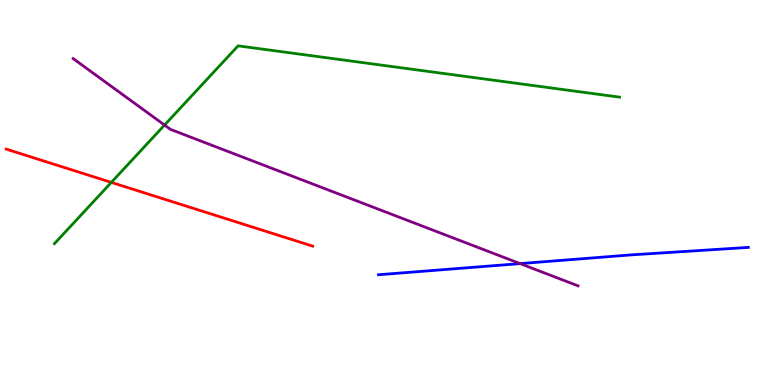[{'lines': ['blue', 'red'], 'intersections': []}, {'lines': ['green', 'red'], 'intersections': [{'x': 1.44, 'y': 5.26}]}, {'lines': ['purple', 'red'], 'intersections': []}, {'lines': ['blue', 'green'], 'intersections': []}, {'lines': ['blue', 'purple'], 'intersections': [{'x': 6.71, 'y': 3.15}]}, {'lines': ['green', 'purple'], 'intersections': [{'x': 2.12, 'y': 6.75}]}]